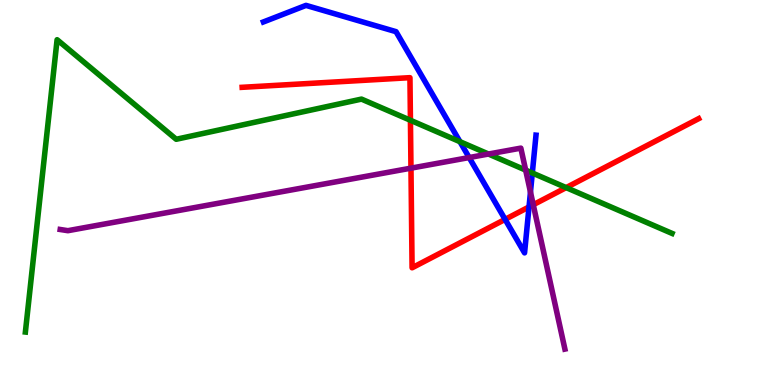[{'lines': ['blue', 'red'], 'intersections': [{'x': 6.52, 'y': 4.3}, {'x': 6.83, 'y': 4.62}]}, {'lines': ['green', 'red'], 'intersections': [{'x': 5.3, 'y': 6.88}, {'x': 7.31, 'y': 5.13}]}, {'lines': ['purple', 'red'], 'intersections': [{'x': 5.3, 'y': 5.63}, {'x': 6.88, 'y': 4.68}]}, {'lines': ['blue', 'green'], 'intersections': [{'x': 5.93, 'y': 6.32}, {'x': 6.87, 'y': 5.51}]}, {'lines': ['blue', 'purple'], 'intersections': [{'x': 6.05, 'y': 5.91}, {'x': 6.84, 'y': 5.01}]}, {'lines': ['green', 'purple'], 'intersections': [{'x': 6.3, 'y': 6.0}, {'x': 6.78, 'y': 5.58}]}]